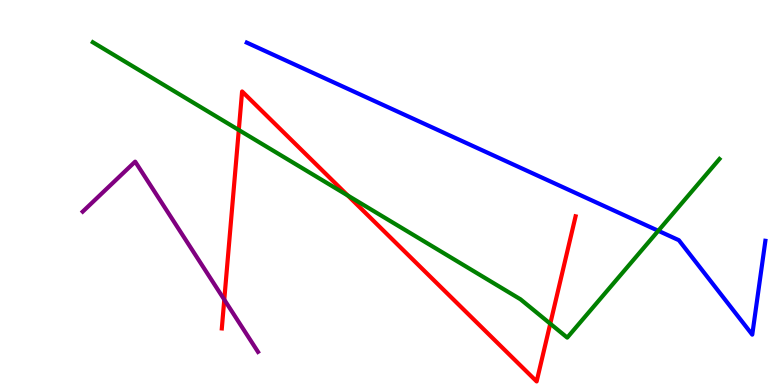[{'lines': ['blue', 'red'], 'intersections': []}, {'lines': ['green', 'red'], 'intersections': [{'x': 3.08, 'y': 6.62}, {'x': 4.49, 'y': 4.92}, {'x': 7.1, 'y': 1.59}]}, {'lines': ['purple', 'red'], 'intersections': [{'x': 2.89, 'y': 2.22}]}, {'lines': ['blue', 'green'], 'intersections': [{'x': 8.49, 'y': 4.01}]}, {'lines': ['blue', 'purple'], 'intersections': []}, {'lines': ['green', 'purple'], 'intersections': []}]